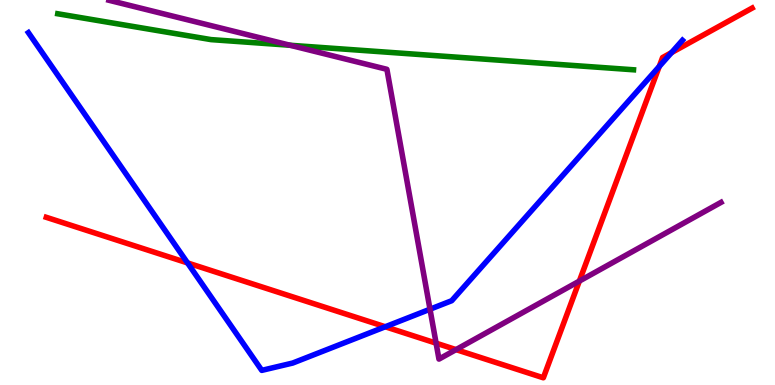[{'lines': ['blue', 'red'], 'intersections': [{'x': 2.42, 'y': 3.17}, {'x': 4.97, 'y': 1.51}, {'x': 8.51, 'y': 8.27}, {'x': 8.66, 'y': 8.63}]}, {'lines': ['green', 'red'], 'intersections': []}, {'lines': ['purple', 'red'], 'intersections': [{'x': 5.63, 'y': 1.09}, {'x': 5.88, 'y': 0.919}, {'x': 7.48, 'y': 2.7}]}, {'lines': ['blue', 'green'], 'intersections': []}, {'lines': ['blue', 'purple'], 'intersections': [{'x': 5.55, 'y': 1.97}]}, {'lines': ['green', 'purple'], 'intersections': [{'x': 3.74, 'y': 8.82}]}]